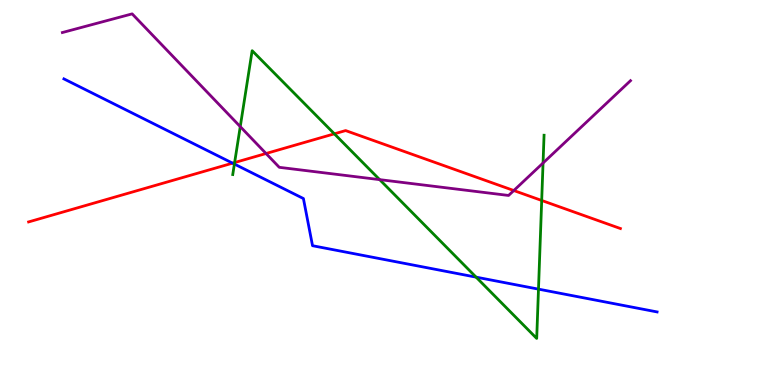[{'lines': ['blue', 'red'], 'intersections': [{'x': 3.0, 'y': 5.76}]}, {'lines': ['green', 'red'], 'intersections': [{'x': 3.03, 'y': 5.78}, {'x': 4.31, 'y': 6.52}, {'x': 6.99, 'y': 4.79}]}, {'lines': ['purple', 'red'], 'intersections': [{'x': 3.43, 'y': 6.01}, {'x': 6.63, 'y': 5.05}]}, {'lines': ['blue', 'green'], 'intersections': [{'x': 3.02, 'y': 5.74}, {'x': 6.14, 'y': 2.8}, {'x': 6.95, 'y': 2.49}]}, {'lines': ['blue', 'purple'], 'intersections': []}, {'lines': ['green', 'purple'], 'intersections': [{'x': 3.1, 'y': 6.71}, {'x': 4.9, 'y': 5.33}, {'x': 7.01, 'y': 5.77}]}]